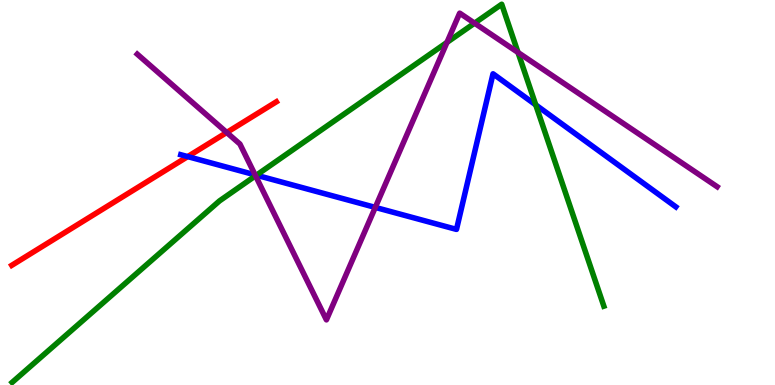[{'lines': ['blue', 'red'], 'intersections': [{'x': 2.42, 'y': 5.93}]}, {'lines': ['green', 'red'], 'intersections': []}, {'lines': ['purple', 'red'], 'intersections': [{'x': 2.93, 'y': 6.56}]}, {'lines': ['blue', 'green'], 'intersections': [{'x': 3.31, 'y': 5.45}, {'x': 6.91, 'y': 7.28}]}, {'lines': ['blue', 'purple'], 'intersections': [{'x': 3.29, 'y': 5.46}, {'x': 4.84, 'y': 4.61}]}, {'lines': ['green', 'purple'], 'intersections': [{'x': 3.3, 'y': 5.43}, {'x': 5.77, 'y': 8.9}, {'x': 6.12, 'y': 9.4}, {'x': 6.68, 'y': 8.64}]}]